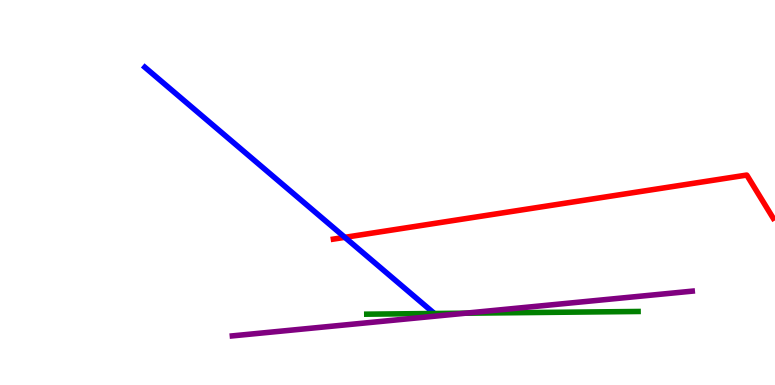[{'lines': ['blue', 'red'], 'intersections': [{'x': 4.45, 'y': 3.84}]}, {'lines': ['green', 'red'], 'intersections': []}, {'lines': ['purple', 'red'], 'intersections': []}, {'lines': ['blue', 'green'], 'intersections': [{'x': 5.61, 'y': 1.86}]}, {'lines': ['blue', 'purple'], 'intersections': []}, {'lines': ['green', 'purple'], 'intersections': [{'x': 6.01, 'y': 1.87}]}]